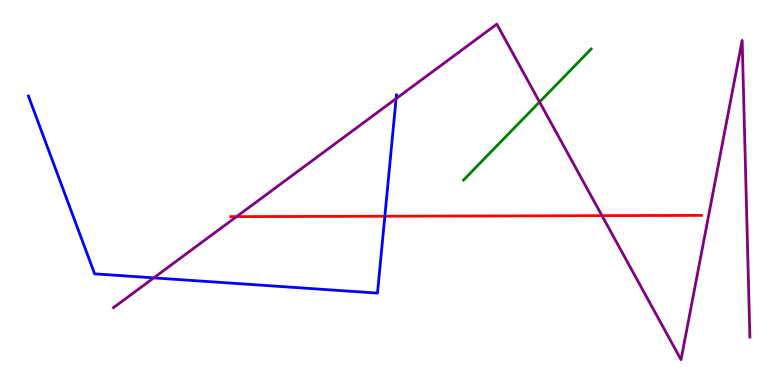[{'lines': ['blue', 'red'], 'intersections': [{'x': 4.97, 'y': 4.38}]}, {'lines': ['green', 'red'], 'intersections': []}, {'lines': ['purple', 'red'], 'intersections': [{'x': 3.05, 'y': 4.37}, {'x': 7.77, 'y': 4.4}]}, {'lines': ['blue', 'green'], 'intersections': []}, {'lines': ['blue', 'purple'], 'intersections': [{'x': 1.98, 'y': 2.78}, {'x': 5.11, 'y': 7.44}]}, {'lines': ['green', 'purple'], 'intersections': [{'x': 6.96, 'y': 7.35}]}]